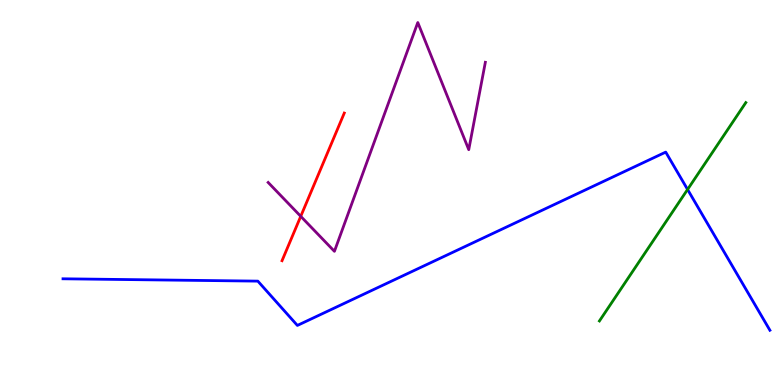[{'lines': ['blue', 'red'], 'intersections': []}, {'lines': ['green', 'red'], 'intersections': []}, {'lines': ['purple', 'red'], 'intersections': [{'x': 3.88, 'y': 4.38}]}, {'lines': ['blue', 'green'], 'intersections': [{'x': 8.87, 'y': 5.08}]}, {'lines': ['blue', 'purple'], 'intersections': []}, {'lines': ['green', 'purple'], 'intersections': []}]